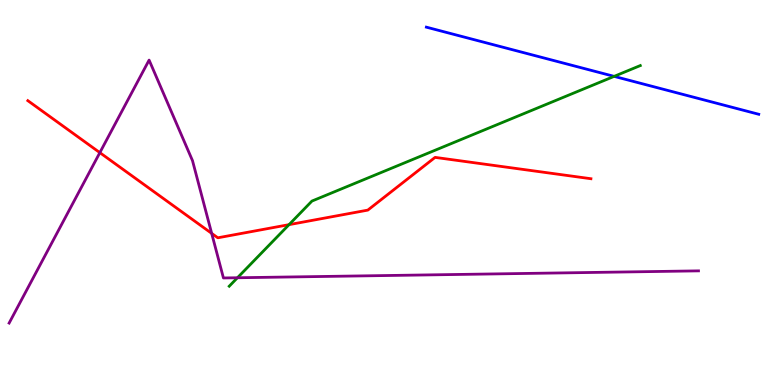[{'lines': ['blue', 'red'], 'intersections': []}, {'lines': ['green', 'red'], 'intersections': [{'x': 3.73, 'y': 4.16}]}, {'lines': ['purple', 'red'], 'intersections': [{'x': 1.29, 'y': 6.04}, {'x': 2.73, 'y': 3.94}]}, {'lines': ['blue', 'green'], 'intersections': [{'x': 7.92, 'y': 8.02}]}, {'lines': ['blue', 'purple'], 'intersections': []}, {'lines': ['green', 'purple'], 'intersections': [{'x': 3.06, 'y': 2.79}]}]